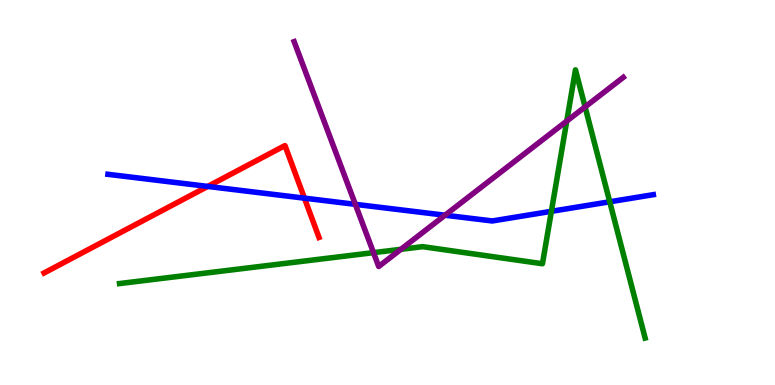[{'lines': ['blue', 'red'], 'intersections': [{'x': 2.68, 'y': 5.16}, {'x': 3.93, 'y': 4.85}]}, {'lines': ['green', 'red'], 'intersections': []}, {'lines': ['purple', 'red'], 'intersections': []}, {'lines': ['blue', 'green'], 'intersections': [{'x': 7.11, 'y': 4.51}, {'x': 7.87, 'y': 4.76}]}, {'lines': ['blue', 'purple'], 'intersections': [{'x': 4.59, 'y': 4.69}, {'x': 5.74, 'y': 4.41}]}, {'lines': ['green', 'purple'], 'intersections': [{'x': 4.82, 'y': 3.44}, {'x': 5.17, 'y': 3.52}, {'x': 7.31, 'y': 6.85}, {'x': 7.55, 'y': 7.22}]}]